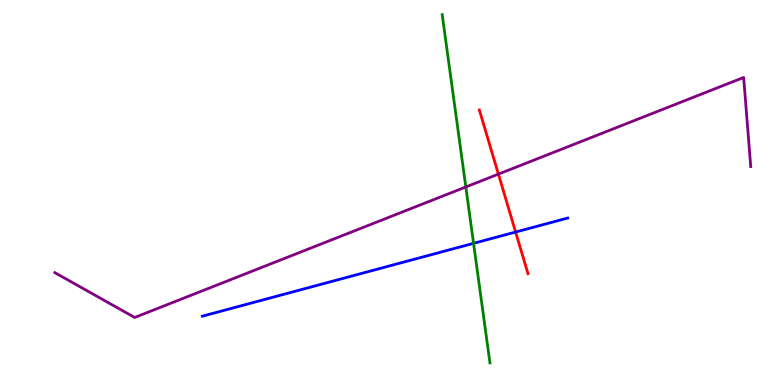[{'lines': ['blue', 'red'], 'intersections': [{'x': 6.65, 'y': 3.97}]}, {'lines': ['green', 'red'], 'intersections': []}, {'lines': ['purple', 'red'], 'intersections': [{'x': 6.43, 'y': 5.48}]}, {'lines': ['blue', 'green'], 'intersections': [{'x': 6.11, 'y': 3.68}]}, {'lines': ['blue', 'purple'], 'intersections': []}, {'lines': ['green', 'purple'], 'intersections': [{'x': 6.01, 'y': 5.14}]}]